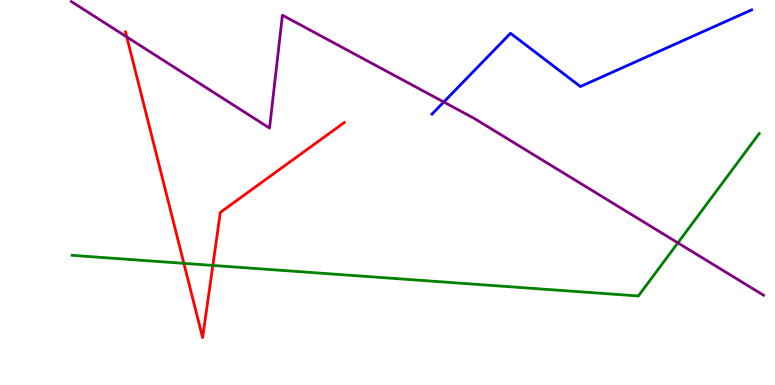[{'lines': ['blue', 'red'], 'intersections': []}, {'lines': ['green', 'red'], 'intersections': [{'x': 2.37, 'y': 3.16}, {'x': 2.75, 'y': 3.11}]}, {'lines': ['purple', 'red'], 'intersections': [{'x': 1.64, 'y': 9.04}]}, {'lines': ['blue', 'green'], 'intersections': []}, {'lines': ['blue', 'purple'], 'intersections': [{'x': 5.73, 'y': 7.35}]}, {'lines': ['green', 'purple'], 'intersections': [{'x': 8.75, 'y': 3.69}]}]